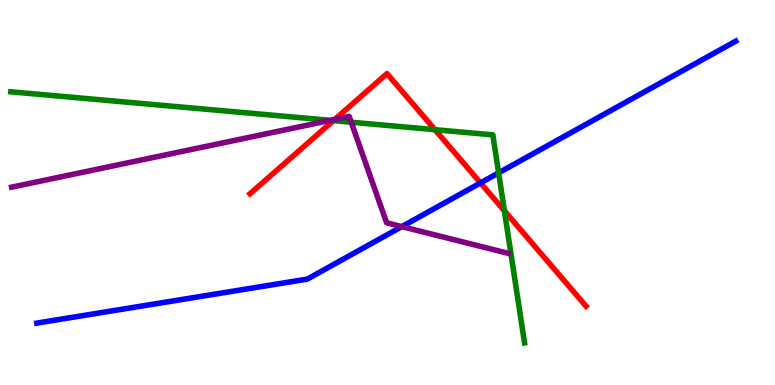[{'lines': ['blue', 'red'], 'intersections': [{'x': 6.2, 'y': 5.25}]}, {'lines': ['green', 'red'], 'intersections': [{'x': 4.3, 'y': 6.87}, {'x': 5.61, 'y': 6.63}, {'x': 6.51, 'y': 4.52}]}, {'lines': ['purple', 'red'], 'intersections': [{'x': 4.32, 'y': 6.9}]}, {'lines': ['blue', 'green'], 'intersections': [{'x': 6.43, 'y': 5.51}]}, {'lines': ['blue', 'purple'], 'intersections': [{'x': 5.19, 'y': 4.11}]}, {'lines': ['green', 'purple'], 'intersections': [{'x': 4.26, 'y': 6.87}, {'x': 4.53, 'y': 6.83}]}]